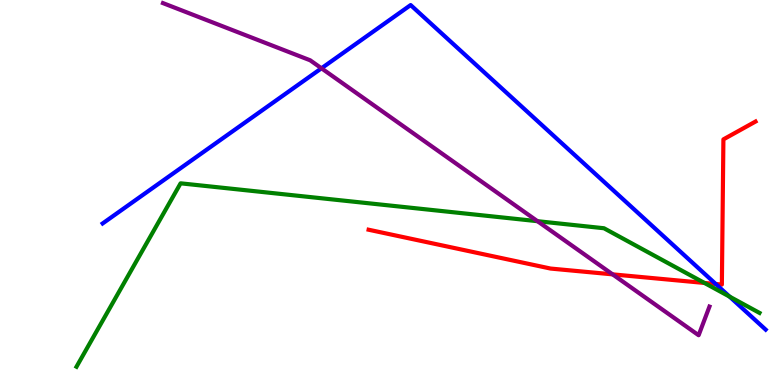[{'lines': ['blue', 'red'], 'intersections': [{'x': 9.24, 'y': 2.62}]}, {'lines': ['green', 'red'], 'intersections': [{'x': 9.09, 'y': 2.65}]}, {'lines': ['purple', 'red'], 'intersections': [{'x': 7.9, 'y': 2.87}]}, {'lines': ['blue', 'green'], 'intersections': [{'x': 9.41, 'y': 2.3}]}, {'lines': ['blue', 'purple'], 'intersections': [{'x': 4.15, 'y': 8.23}]}, {'lines': ['green', 'purple'], 'intersections': [{'x': 6.94, 'y': 4.25}]}]